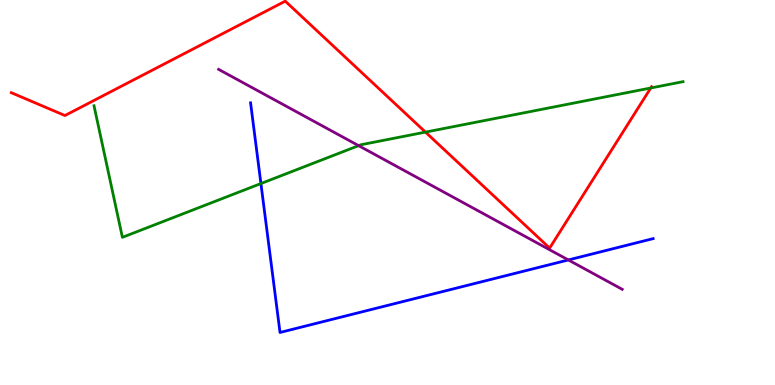[{'lines': ['blue', 'red'], 'intersections': []}, {'lines': ['green', 'red'], 'intersections': [{'x': 5.49, 'y': 6.57}, {'x': 8.4, 'y': 7.71}]}, {'lines': ['purple', 'red'], 'intersections': []}, {'lines': ['blue', 'green'], 'intersections': [{'x': 3.37, 'y': 5.23}]}, {'lines': ['blue', 'purple'], 'intersections': [{'x': 7.33, 'y': 3.25}]}, {'lines': ['green', 'purple'], 'intersections': [{'x': 4.63, 'y': 6.22}]}]